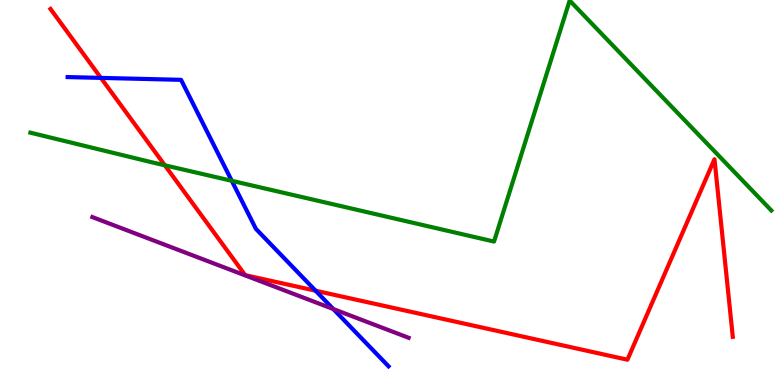[{'lines': ['blue', 'red'], 'intersections': [{'x': 1.3, 'y': 7.98}, {'x': 4.07, 'y': 2.45}]}, {'lines': ['green', 'red'], 'intersections': [{'x': 2.13, 'y': 5.71}]}, {'lines': ['purple', 'red'], 'intersections': []}, {'lines': ['blue', 'green'], 'intersections': [{'x': 2.99, 'y': 5.3}]}, {'lines': ['blue', 'purple'], 'intersections': [{'x': 4.3, 'y': 1.97}]}, {'lines': ['green', 'purple'], 'intersections': []}]